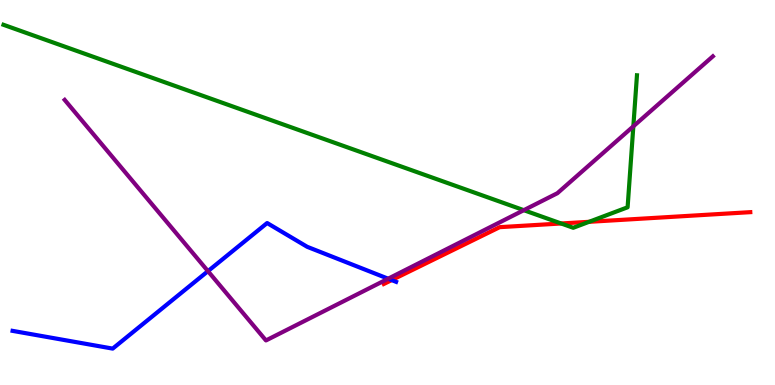[{'lines': ['blue', 'red'], 'intersections': [{'x': 5.05, 'y': 2.72}]}, {'lines': ['green', 'red'], 'intersections': [{'x': 7.24, 'y': 4.2}, {'x': 7.6, 'y': 4.24}]}, {'lines': ['purple', 'red'], 'intersections': []}, {'lines': ['blue', 'green'], 'intersections': []}, {'lines': ['blue', 'purple'], 'intersections': [{'x': 2.68, 'y': 2.96}, {'x': 5.01, 'y': 2.76}]}, {'lines': ['green', 'purple'], 'intersections': [{'x': 6.76, 'y': 4.54}, {'x': 8.17, 'y': 6.72}]}]